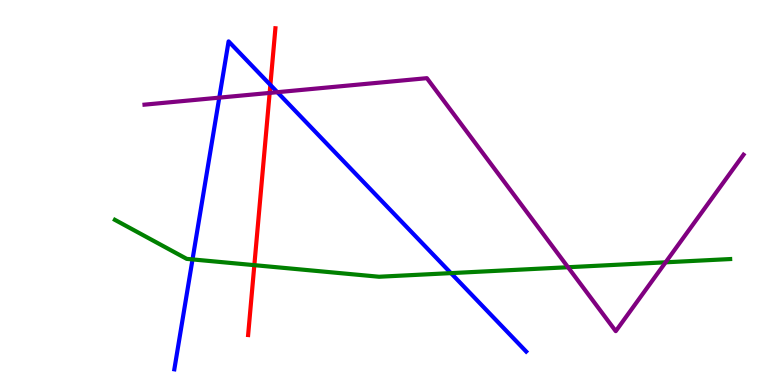[{'lines': ['blue', 'red'], 'intersections': [{'x': 3.49, 'y': 7.79}]}, {'lines': ['green', 'red'], 'intersections': [{'x': 3.28, 'y': 3.11}]}, {'lines': ['purple', 'red'], 'intersections': [{'x': 3.48, 'y': 7.59}]}, {'lines': ['blue', 'green'], 'intersections': [{'x': 2.48, 'y': 3.26}, {'x': 5.82, 'y': 2.91}]}, {'lines': ['blue', 'purple'], 'intersections': [{'x': 2.83, 'y': 7.46}, {'x': 3.58, 'y': 7.61}]}, {'lines': ['green', 'purple'], 'intersections': [{'x': 7.33, 'y': 3.06}, {'x': 8.59, 'y': 3.19}]}]